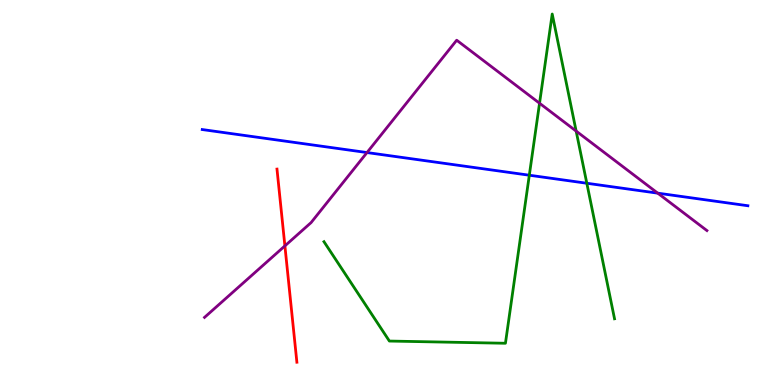[{'lines': ['blue', 'red'], 'intersections': []}, {'lines': ['green', 'red'], 'intersections': []}, {'lines': ['purple', 'red'], 'intersections': [{'x': 3.68, 'y': 3.61}]}, {'lines': ['blue', 'green'], 'intersections': [{'x': 6.83, 'y': 5.45}, {'x': 7.57, 'y': 5.24}]}, {'lines': ['blue', 'purple'], 'intersections': [{'x': 4.74, 'y': 6.04}, {'x': 8.49, 'y': 4.98}]}, {'lines': ['green', 'purple'], 'intersections': [{'x': 6.96, 'y': 7.32}, {'x': 7.43, 'y': 6.59}]}]